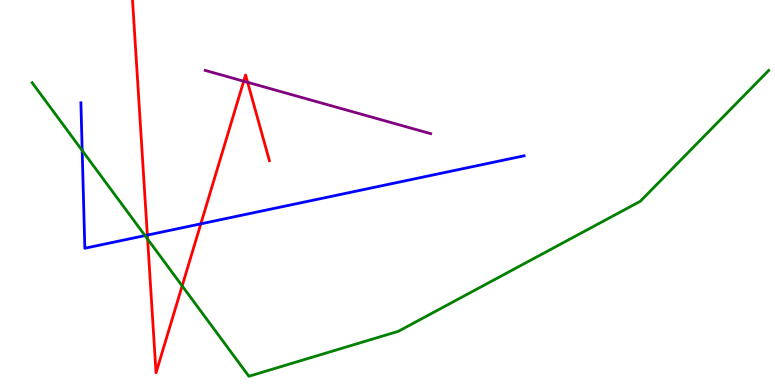[{'lines': ['blue', 'red'], 'intersections': [{'x': 1.9, 'y': 3.89}, {'x': 2.59, 'y': 4.19}]}, {'lines': ['green', 'red'], 'intersections': [{'x': 1.9, 'y': 3.79}, {'x': 2.35, 'y': 2.57}]}, {'lines': ['purple', 'red'], 'intersections': [{'x': 3.14, 'y': 7.89}, {'x': 3.2, 'y': 7.86}]}, {'lines': ['blue', 'green'], 'intersections': [{'x': 1.06, 'y': 6.09}, {'x': 1.87, 'y': 3.88}]}, {'lines': ['blue', 'purple'], 'intersections': []}, {'lines': ['green', 'purple'], 'intersections': []}]